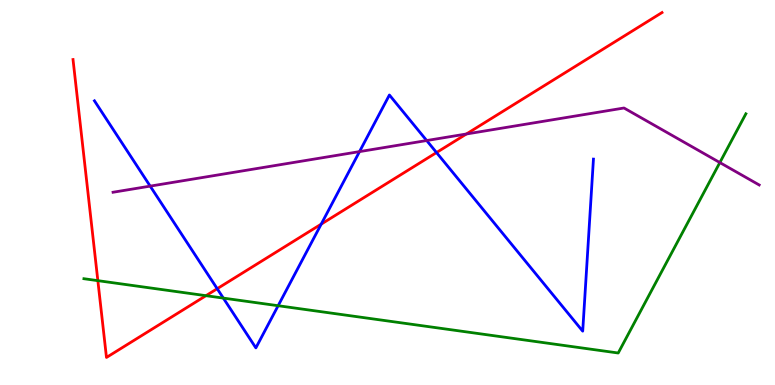[{'lines': ['blue', 'red'], 'intersections': [{'x': 2.8, 'y': 2.5}, {'x': 4.14, 'y': 4.18}, {'x': 5.63, 'y': 6.04}]}, {'lines': ['green', 'red'], 'intersections': [{'x': 1.26, 'y': 2.71}, {'x': 2.66, 'y': 2.32}]}, {'lines': ['purple', 'red'], 'intersections': [{'x': 6.02, 'y': 6.52}]}, {'lines': ['blue', 'green'], 'intersections': [{'x': 2.88, 'y': 2.26}, {'x': 3.59, 'y': 2.06}]}, {'lines': ['blue', 'purple'], 'intersections': [{'x': 1.94, 'y': 5.17}, {'x': 4.64, 'y': 6.06}, {'x': 5.51, 'y': 6.35}]}, {'lines': ['green', 'purple'], 'intersections': [{'x': 9.29, 'y': 5.78}]}]